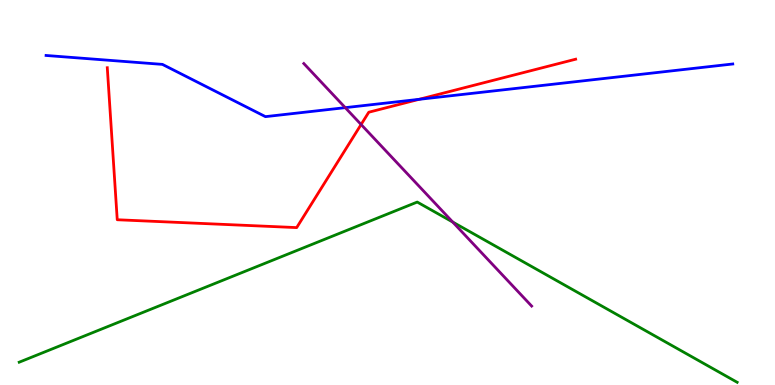[{'lines': ['blue', 'red'], 'intersections': [{'x': 5.41, 'y': 7.42}]}, {'lines': ['green', 'red'], 'intersections': []}, {'lines': ['purple', 'red'], 'intersections': [{'x': 4.66, 'y': 6.77}]}, {'lines': ['blue', 'green'], 'intersections': []}, {'lines': ['blue', 'purple'], 'intersections': [{'x': 4.45, 'y': 7.2}]}, {'lines': ['green', 'purple'], 'intersections': [{'x': 5.84, 'y': 4.23}]}]